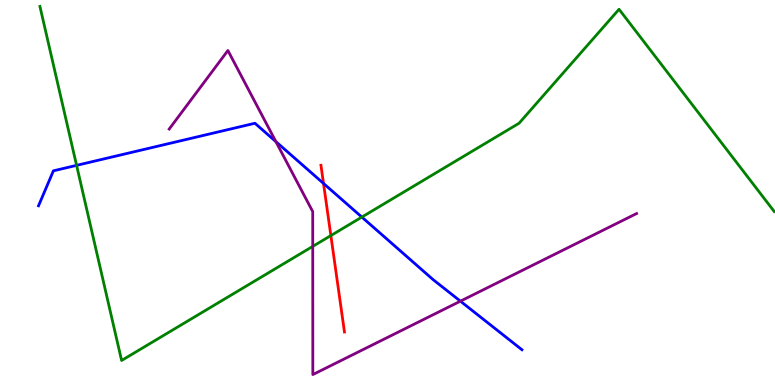[{'lines': ['blue', 'red'], 'intersections': [{'x': 4.17, 'y': 5.24}]}, {'lines': ['green', 'red'], 'intersections': [{'x': 4.27, 'y': 3.88}]}, {'lines': ['purple', 'red'], 'intersections': []}, {'lines': ['blue', 'green'], 'intersections': [{'x': 0.988, 'y': 5.71}, {'x': 4.67, 'y': 4.36}]}, {'lines': ['blue', 'purple'], 'intersections': [{'x': 3.56, 'y': 6.32}, {'x': 5.94, 'y': 2.18}]}, {'lines': ['green', 'purple'], 'intersections': [{'x': 4.04, 'y': 3.6}]}]